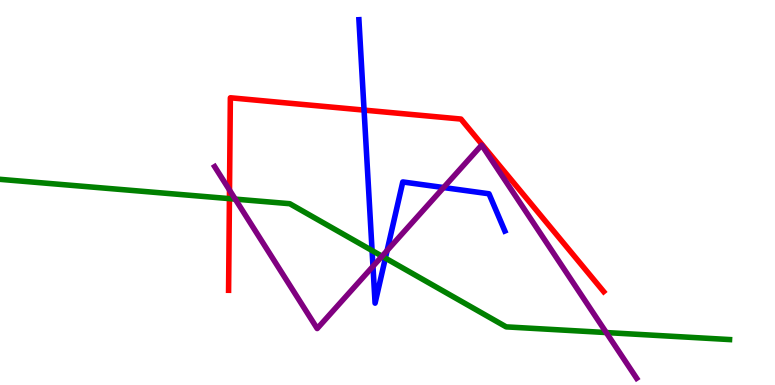[{'lines': ['blue', 'red'], 'intersections': [{'x': 4.7, 'y': 7.14}]}, {'lines': ['green', 'red'], 'intersections': [{'x': 2.96, 'y': 4.84}]}, {'lines': ['purple', 'red'], 'intersections': [{'x': 2.96, 'y': 5.06}]}, {'lines': ['blue', 'green'], 'intersections': [{'x': 4.8, 'y': 3.49}, {'x': 4.97, 'y': 3.3}]}, {'lines': ['blue', 'purple'], 'intersections': [{'x': 4.81, 'y': 3.08}, {'x': 4.99, 'y': 3.49}, {'x': 5.72, 'y': 5.13}]}, {'lines': ['green', 'purple'], 'intersections': [{'x': 3.04, 'y': 4.83}, {'x': 4.93, 'y': 3.34}, {'x': 7.82, 'y': 1.36}]}]